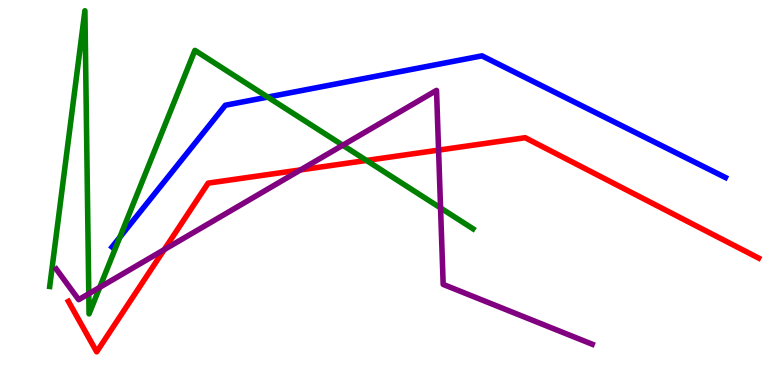[{'lines': ['blue', 'red'], 'intersections': []}, {'lines': ['green', 'red'], 'intersections': [{'x': 4.73, 'y': 5.83}]}, {'lines': ['purple', 'red'], 'intersections': [{'x': 2.12, 'y': 3.52}, {'x': 3.88, 'y': 5.59}, {'x': 5.66, 'y': 6.1}]}, {'lines': ['blue', 'green'], 'intersections': [{'x': 1.55, 'y': 3.84}, {'x': 3.45, 'y': 7.48}]}, {'lines': ['blue', 'purple'], 'intersections': []}, {'lines': ['green', 'purple'], 'intersections': [{'x': 1.15, 'y': 2.37}, {'x': 1.29, 'y': 2.54}, {'x': 4.42, 'y': 6.23}, {'x': 5.68, 'y': 4.6}]}]